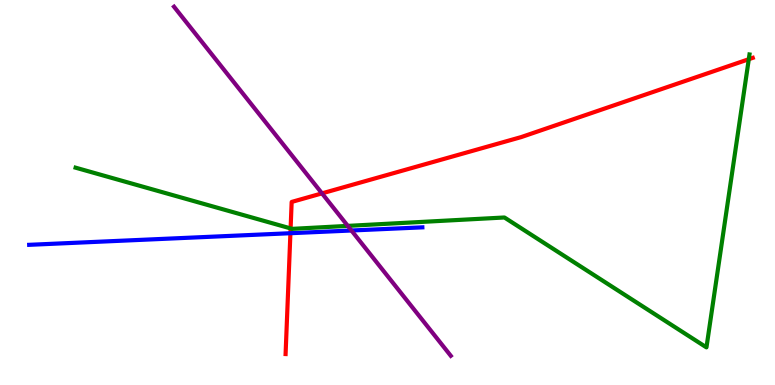[{'lines': ['blue', 'red'], 'intersections': [{'x': 3.75, 'y': 3.94}]}, {'lines': ['green', 'red'], 'intersections': [{'x': 3.75, 'y': 4.07}, {'x': 9.66, 'y': 8.46}]}, {'lines': ['purple', 'red'], 'intersections': [{'x': 4.15, 'y': 4.98}]}, {'lines': ['blue', 'green'], 'intersections': []}, {'lines': ['blue', 'purple'], 'intersections': [{'x': 4.53, 'y': 4.01}]}, {'lines': ['green', 'purple'], 'intersections': [{'x': 4.49, 'y': 4.13}]}]